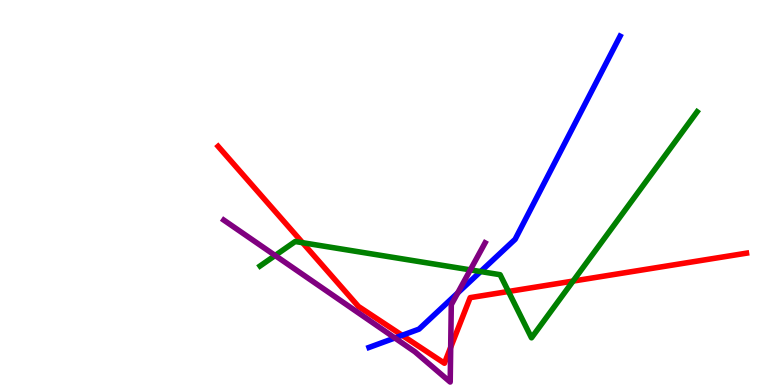[{'lines': ['blue', 'red'], 'intersections': [{'x': 5.19, 'y': 1.29}]}, {'lines': ['green', 'red'], 'intersections': [{'x': 3.9, 'y': 3.7}, {'x': 6.56, 'y': 2.43}, {'x': 7.39, 'y': 2.7}]}, {'lines': ['purple', 'red'], 'intersections': [{'x': 5.82, 'y': 0.98}]}, {'lines': ['blue', 'green'], 'intersections': [{'x': 6.2, 'y': 2.95}]}, {'lines': ['blue', 'purple'], 'intersections': [{'x': 5.1, 'y': 1.22}, {'x': 5.91, 'y': 2.39}]}, {'lines': ['green', 'purple'], 'intersections': [{'x': 3.55, 'y': 3.36}, {'x': 6.07, 'y': 2.99}]}]